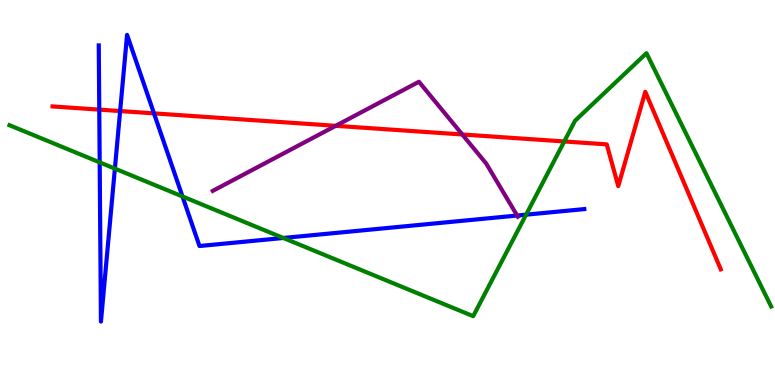[{'lines': ['blue', 'red'], 'intersections': [{'x': 1.28, 'y': 7.15}, {'x': 1.55, 'y': 7.12}, {'x': 1.99, 'y': 7.06}]}, {'lines': ['green', 'red'], 'intersections': [{'x': 7.28, 'y': 6.33}]}, {'lines': ['purple', 'red'], 'intersections': [{'x': 4.33, 'y': 6.73}, {'x': 5.96, 'y': 6.51}]}, {'lines': ['blue', 'green'], 'intersections': [{'x': 1.29, 'y': 5.78}, {'x': 1.48, 'y': 5.62}, {'x': 2.35, 'y': 4.9}, {'x': 3.66, 'y': 3.82}, {'x': 6.79, 'y': 4.42}]}, {'lines': ['blue', 'purple'], 'intersections': [{'x': 6.67, 'y': 4.4}]}, {'lines': ['green', 'purple'], 'intersections': []}]